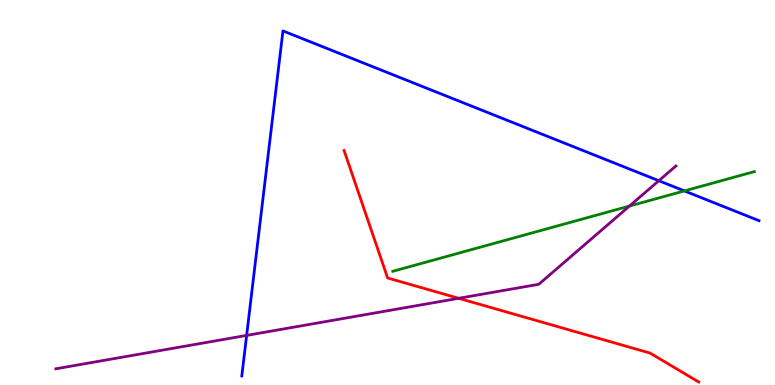[{'lines': ['blue', 'red'], 'intersections': []}, {'lines': ['green', 'red'], 'intersections': []}, {'lines': ['purple', 'red'], 'intersections': [{'x': 5.92, 'y': 2.25}]}, {'lines': ['blue', 'green'], 'intersections': [{'x': 8.83, 'y': 5.04}]}, {'lines': ['blue', 'purple'], 'intersections': [{'x': 3.18, 'y': 1.29}, {'x': 8.5, 'y': 5.31}]}, {'lines': ['green', 'purple'], 'intersections': [{'x': 8.12, 'y': 4.65}]}]